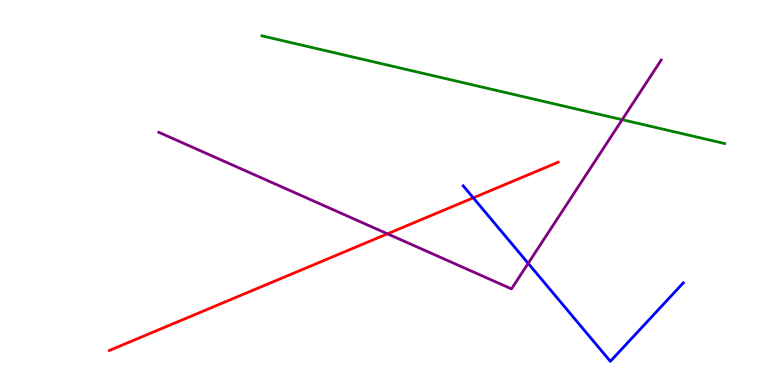[{'lines': ['blue', 'red'], 'intersections': [{'x': 6.11, 'y': 4.86}]}, {'lines': ['green', 'red'], 'intersections': []}, {'lines': ['purple', 'red'], 'intersections': [{'x': 5.0, 'y': 3.93}]}, {'lines': ['blue', 'green'], 'intersections': []}, {'lines': ['blue', 'purple'], 'intersections': [{'x': 6.82, 'y': 3.16}]}, {'lines': ['green', 'purple'], 'intersections': [{'x': 8.03, 'y': 6.89}]}]